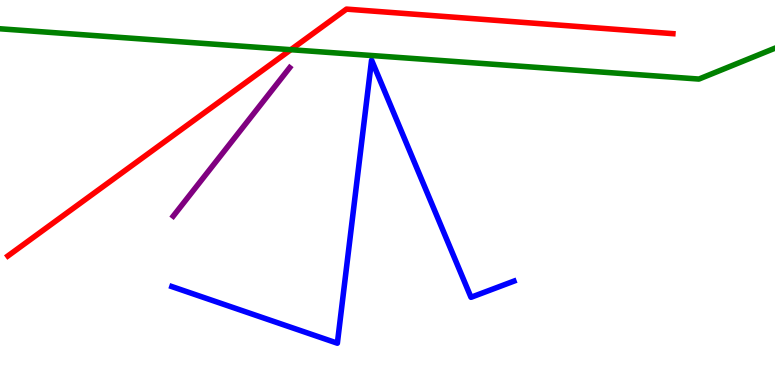[{'lines': ['blue', 'red'], 'intersections': []}, {'lines': ['green', 'red'], 'intersections': [{'x': 3.75, 'y': 8.71}]}, {'lines': ['purple', 'red'], 'intersections': []}, {'lines': ['blue', 'green'], 'intersections': []}, {'lines': ['blue', 'purple'], 'intersections': []}, {'lines': ['green', 'purple'], 'intersections': []}]